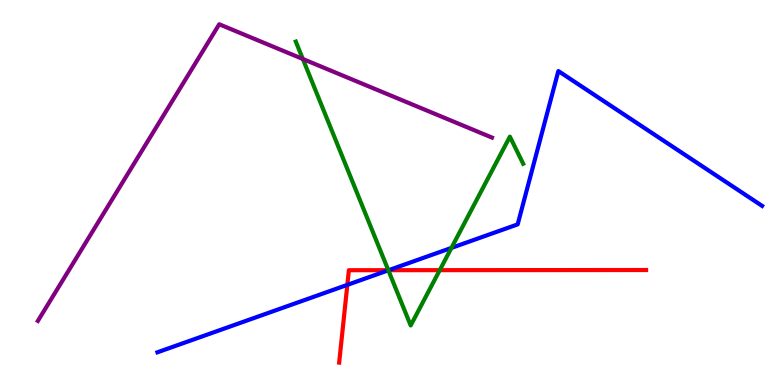[{'lines': ['blue', 'red'], 'intersections': [{'x': 4.48, 'y': 2.6}, {'x': 5.02, 'y': 2.98}]}, {'lines': ['green', 'red'], 'intersections': [{'x': 5.01, 'y': 2.98}, {'x': 5.67, 'y': 2.98}]}, {'lines': ['purple', 'red'], 'intersections': []}, {'lines': ['blue', 'green'], 'intersections': [{'x': 5.01, 'y': 2.98}, {'x': 5.82, 'y': 3.56}]}, {'lines': ['blue', 'purple'], 'intersections': []}, {'lines': ['green', 'purple'], 'intersections': [{'x': 3.91, 'y': 8.47}]}]